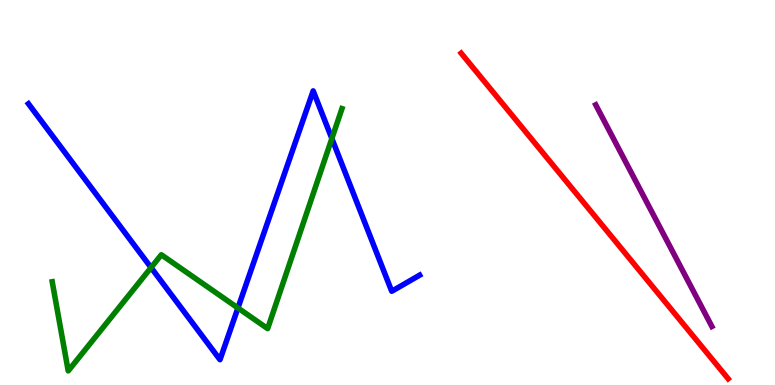[{'lines': ['blue', 'red'], 'intersections': []}, {'lines': ['green', 'red'], 'intersections': []}, {'lines': ['purple', 'red'], 'intersections': []}, {'lines': ['blue', 'green'], 'intersections': [{'x': 1.95, 'y': 3.05}, {'x': 3.07, 'y': 2.0}, {'x': 4.28, 'y': 6.4}]}, {'lines': ['blue', 'purple'], 'intersections': []}, {'lines': ['green', 'purple'], 'intersections': []}]